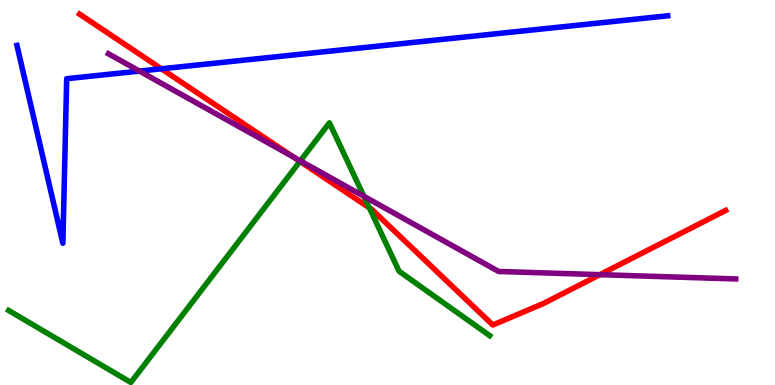[{'lines': ['blue', 'red'], 'intersections': [{'x': 2.08, 'y': 8.21}]}, {'lines': ['green', 'red'], 'intersections': [{'x': 3.87, 'y': 5.81}, {'x': 4.76, 'y': 4.6}]}, {'lines': ['purple', 'red'], 'intersections': [{'x': 3.78, 'y': 5.93}, {'x': 7.74, 'y': 2.87}]}, {'lines': ['blue', 'green'], 'intersections': []}, {'lines': ['blue', 'purple'], 'intersections': [{'x': 1.8, 'y': 8.15}]}, {'lines': ['green', 'purple'], 'intersections': [{'x': 3.88, 'y': 5.82}, {'x': 4.7, 'y': 4.9}]}]